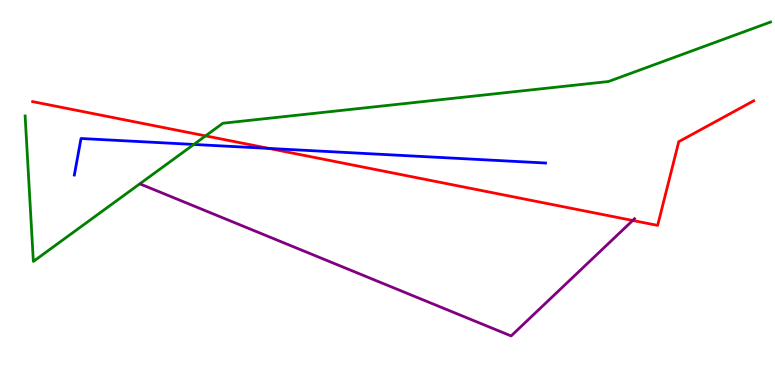[{'lines': ['blue', 'red'], 'intersections': [{'x': 3.47, 'y': 6.15}]}, {'lines': ['green', 'red'], 'intersections': [{'x': 2.65, 'y': 6.47}]}, {'lines': ['purple', 'red'], 'intersections': [{'x': 8.16, 'y': 4.27}]}, {'lines': ['blue', 'green'], 'intersections': [{'x': 2.5, 'y': 6.25}]}, {'lines': ['blue', 'purple'], 'intersections': []}, {'lines': ['green', 'purple'], 'intersections': []}]